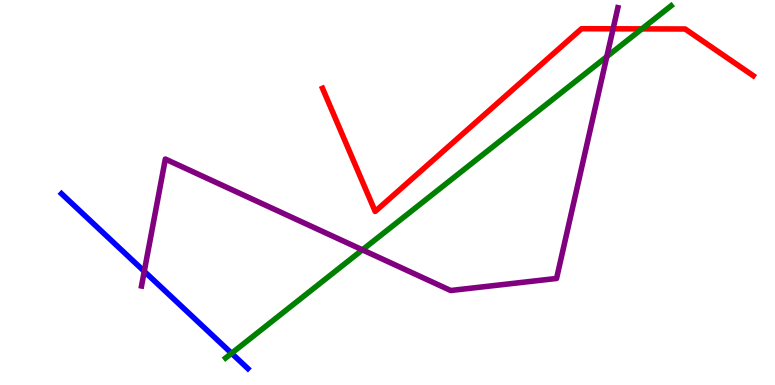[{'lines': ['blue', 'red'], 'intersections': []}, {'lines': ['green', 'red'], 'intersections': [{'x': 8.28, 'y': 9.25}]}, {'lines': ['purple', 'red'], 'intersections': [{'x': 7.91, 'y': 9.25}]}, {'lines': ['blue', 'green'], 'intersections': [{'x': 2.99, 'y': 0.824}]}, {'lines': ['blue', 'purple'], 'intersections': [{'x': 1.86, 'y': 2.95}]}, {'lines': ['green', 'purple'], 'intersections': [{'x': 4.68, 'y': 3.51}, {'x': 7.83, 'y': 8.53}]}]